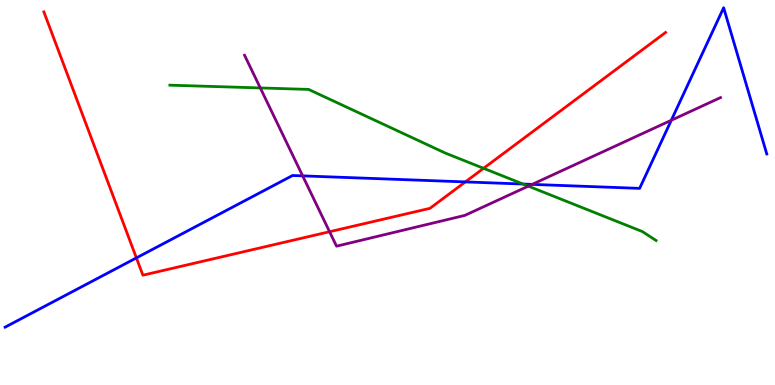[{'lines': ['blue', 'red'], 'intersections': [{'x': 1.76, 'y': 3.3}, {'x': 6.0, 'y': 5.28}]}, {'lines': ['green', 'red'], 'intersections': [{'x': 6.24, 'y': 5.63}]}, {'lines': ['purple', 'red'], 'intersections': [{'x': 4.25, 'y': 3.98}]}, {'lines': ['blue', 'green'], 'intersections': [{'x': 6.75, 'y': 5.22}]}, {'lines': ['blue', 'purple'], 'intersections': [{'x': 3.91, 'y': 5.43}, {'x': 6.87, 'y': 5.21}, {'x': 8.66, 'y': 6.88}]}, {'lines': ['green', 'purple'], 'intersections': [{'x': 3.36, 'y': 7.72}, {'x': 6.82, 'y': 5.17}]}]